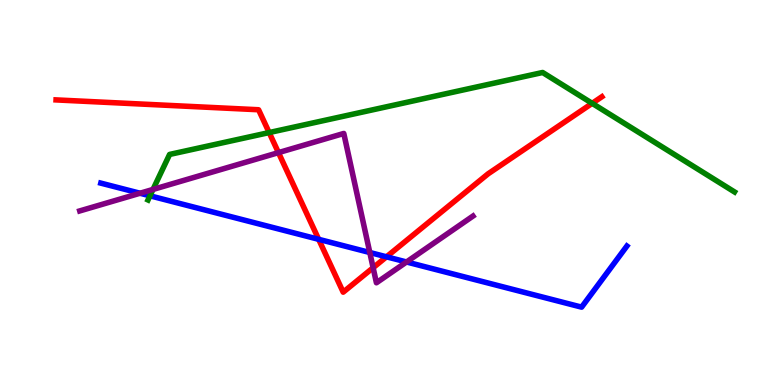[{'lines': ['blue', 'red'], 'intersections': [{'x': 4.11, 'y': 3.78}, {'x': 4.99, 'y': 3.33}]}, {'lines': ['green', 'red'], 'intersections': [{'x': 3.47, 'y': 6.56}, {'x': 7.64, 'y': 7.32}]}, {'lines': ['purple', 'red'], 'intersections': [{'x': 3.59, 'y': 6.04}, {'x': 4.81, 'y': 3.05}]}, {'lines': ['blue', 'green'], 'intersections': [{'x': 1.94, 'y': 4.91}]}, {'lines': ['blue', 'purple'], 'intersections': [{'x': 1.81, 'y': 4.98}, {'x': 4.77, 'y': 3.44}, {'x': 5.25, 'y': 3.2}]}, {'lines': ['green', 'purple'], 'intersections': [{'x': 1.97, 'y': 5.08}]}]